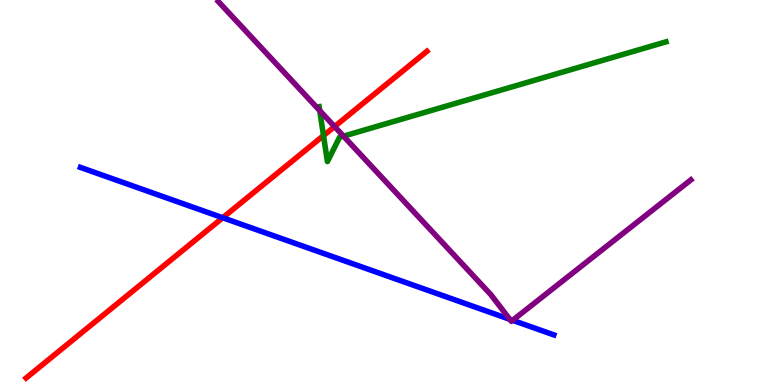[{'lines': ['blue', 'red'], 'intersections': [{'x': 2.87, 'y': 4.34}]}, {'lines': ['green', 'red'], 'intersections': [{'x': 4.17, 'y': 6.48}]}, {'lines': ['purple', 'red'], 'intersections': [{'x': 4.32, 'y': 6.71}]}, {'lines': ['blue', 'green'], 'intersections': []}, {'lines': ['blue', 'purple'], 'intersections': [{'x': 6.58, 'y': 1.71}, {'x': 6.61, 'y': 1.68}]}, {'lines': ['green', 'purple'], 'intersections': [{'x': 4.13, 'y': 7.13}, {'x': 4.43, 'y': 6.46}]}]